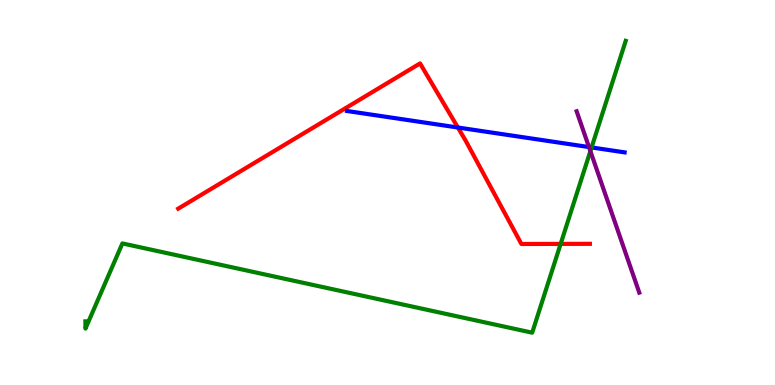[{'lines': ['blue', 'red'], 'intersections': [{'x': 5.91, 'y': 6.69}]}, {'lines': ['green', 'red'], 'intersections': [{'x': 7.23, 'y': 3.67}]}, {'lines': ['purple', 'red'], 'intersections': []}, {'lines': ['blue', 'green'], 'intersections': [{'x': 7.63, 'y': 6.17}]}, {'lines': ['blue', 'purple'], 'intersections': [{'x': 7.6, 'y': 6.18}]}, {'lines': ['green', 'purple'], 'intersections': [{'x': 7.62, 'y': 6.08}]}]